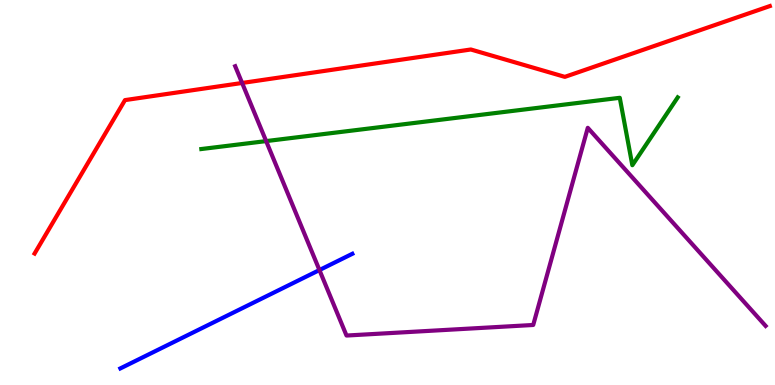[{'lines': ['blue', 'red'], 'intersections': []}, {'lines': ['green', 'red'], 'intersections': []}, {'lines': ['purple', 'red'], 'intersections': [{'x': 3.12, 'y': 7.85}]}, {'lines': ['blue', 'green'], 'intersections': []}, {'lines': ['blue', 'purple'], 'intersections': [{'x': 4.12, 'y': 2.99}]}, {'lines': ['green', 'purple'], 'intersections': [{'x': 3.43, 'y': 6.34}]}]